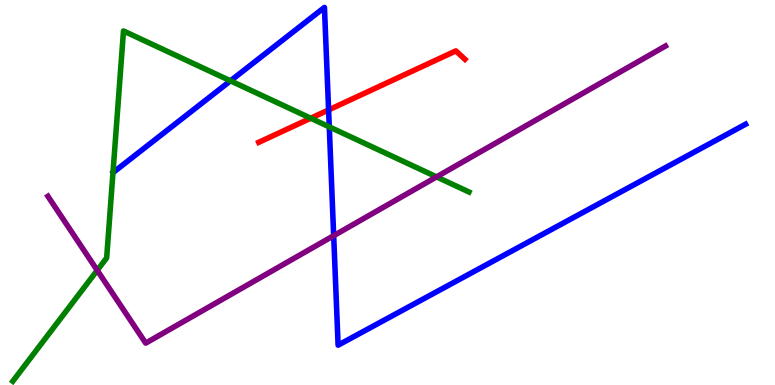[{'lines': ['blue', 'red'], 'intersections': [{'x': 4.24, 'y': 7.14}]}, {'lines': ['green', 'red'], 'intersections': [{'x': 4.01, 'y': 6.93}]}, {'lines': ['purple', 'red'], 'intersections': []}, {'lines': ['blue', 'green'], 'intersections': [{'x': 2.97, 'y': 7.9}, {'x': 4.25, 'y': 6.7}]}, {'lines': ['blue', 'purple'], 'intersections': [{'x': 4.31, 'y': 3.88}]}, {'lines': ['green', 'purple'], 'intersections': [{'x': 1.25, 'y': 2.98}, {'x': 5.63, 'y': 5.41}]}]